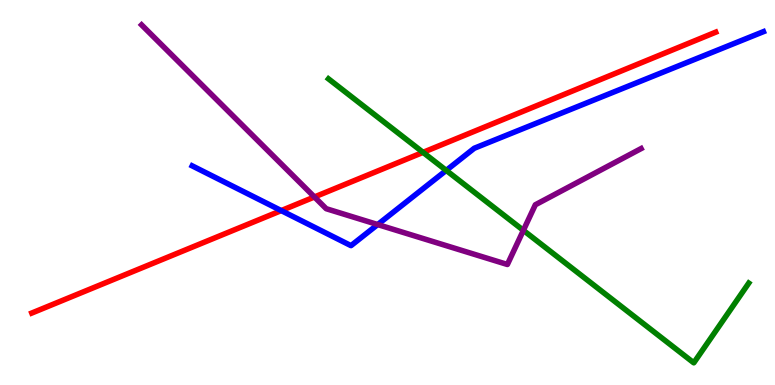[{'lines': ['blue', 'red'], 'intersections': [{'x': 3.63, 'y': 4.53}]}, {'lines': ['green', 'red'], 'intersections': [{'x': 5.46, 'y': 6.04}]}, {'lines': ['purple', 'red'], 'intersections': [{'x': 4.06, 'y': 4.88}]}, {'lines': ['blue', 'green'], 'intersections': [{'x': 5.76, 'y': 5.57}]}, {'lines': ['blue', 'purple'], 'intersections': [{'x': 4.87, 'y': 4.17}]}, {'lines': ['green', 'purple'], 'intersections': [{'x': 6.75, 'y': 4.02}]}]